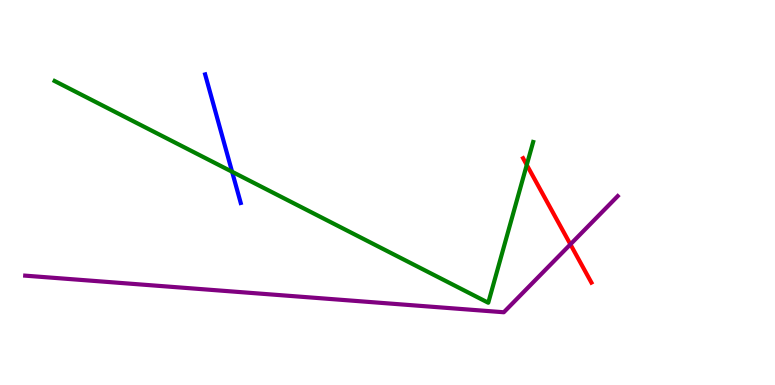[{'lines': ['blue', 'red'], 'intersections': []}, {'lines': ['green', 'red'], 'intersections': [{'x': 6.8, 'y': 5.72}]}, {'lines': ['purple', 'red'], 'intersections': [{'x': 7.36, 'y': 3.65}]}, {'lines': ['blue', 'green'], 'intersections': [{'x': 2.99, 'y': 5.54}]}, {'lines': ['blue', 'purple'], 'intersections': []}, {'lines': ['green', 'purple'], 'intersections': []}]